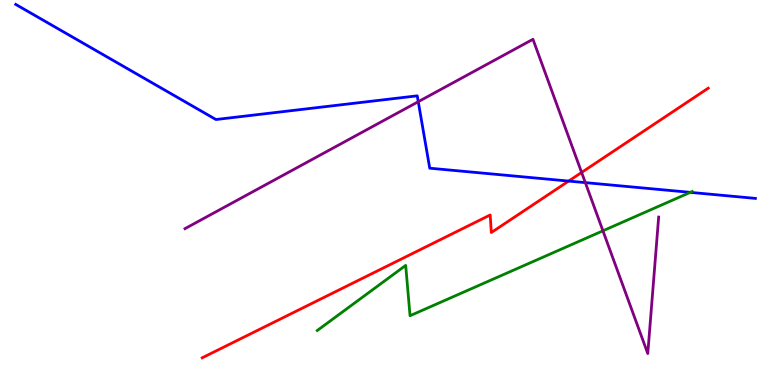[{'lines': ['blue', 'red'], 'intersections': [{'x': 7.34, 'y': 5.3}]}, {'lines': ['green', 'red'], 'intersections': []}, {'lines': ['purple', 'red'], 'intersections': [{'x': 7.5, 'y': 5.52}]}, {'lines': ['blue', 'green'], 'intersections': [{'x': 8.91, 'y': 5.0}]}, {'lines': ['blue', 'purple'], 'intersections': [{'x': 5.4, 'y': 7.36}, {'x': 7.55, 'y': 5.26}]}, {'lines': ['green', 'purple'], 'intersections': [{'x': 7.78, 'y': 4.01}]}]